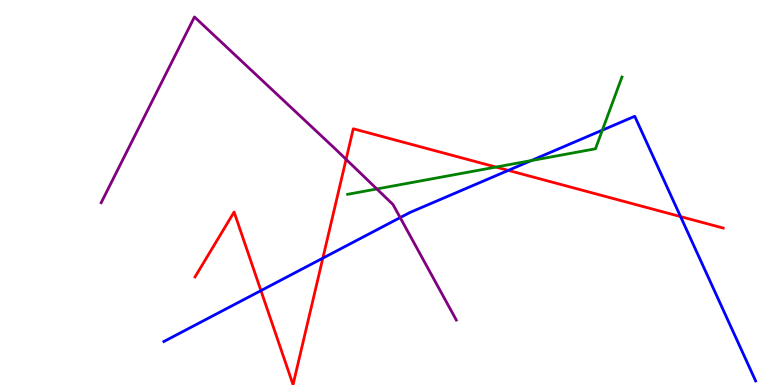[{'lines': ['blue', 'red'], 'intersections': [{'x': 3.37, 'y': 2.45}, {'x': 4.17, 'y': 3.29}, {'x': 6.56, 'y': 5.57}, {'x': 8.78, 'y': 4.37}]}, {'lines': ['green', 'red'], 'intersections': [{'x': 6.4, 'y': 5.66}]}, {'lines': ['purple', 'red'], 'intersections': [{'x': 4.47, 'y': 5.86}]}, {'lines': ['blue', 'green'], 'intersections': [{'x': 6.85, 'y': 5.83}, {'x': 7.77, 'y': 6.62}]}, {'lines': ['blue', 'purple'], 'intersections': [{'x': 5.16, 'y': 4.35}]}, {'lines': ['green', 'purple'], 'intersections': [{'x': 4.86, 'y': 5.09}]}]